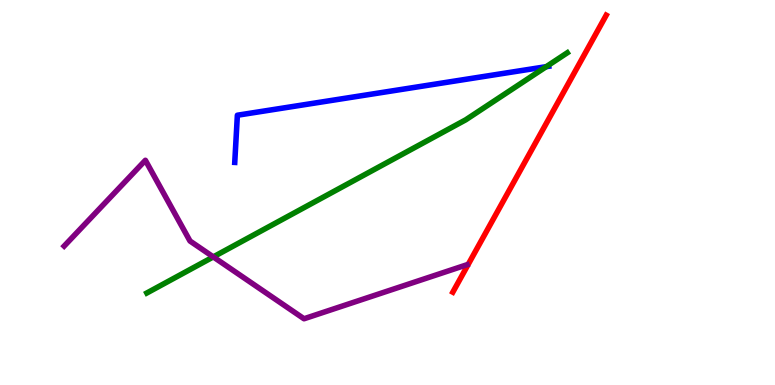[{'lines': ['blue', 'red'], 'intersections': []}, {'lines': ['green', 'red'], 'intersections': []}, {'lines': ['purple', 'red'], 'intersections': []}, {'lines': ['blue', 'green'], 'intersections': [{'x': 7.05, 'y': 8.27}]}, {'lines': ['blue', 'purple'], 'intersections': []}, {'lines': ['green', 'purple'], 'intersections': [{'x': 2.75, 'y': 3.33}]}]